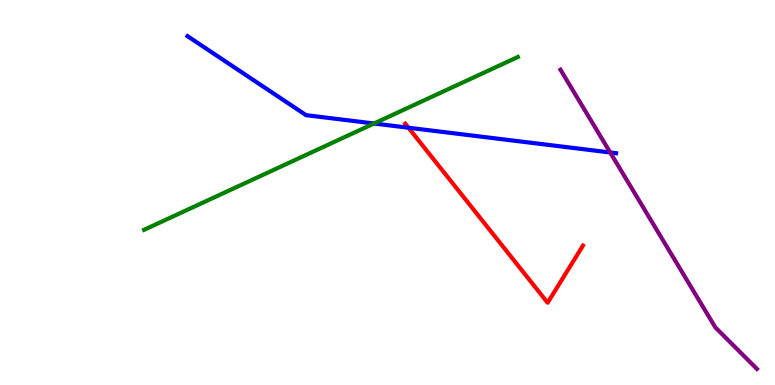[{'lines': ['blue', 'red'], 'intersections': [{'x': 5.27, 'y': 6.68}]}, {'lines': ['green', 'red'], 'intersections': []}, {'lines': ['purple', 'red'], 'intersections': []}, {'lines': ['blue', 'green'], 'intersections': [{'x': 4.83, 'y': 6.79}]}, {'lines': ['blue', 'purple'], 'intersections': [{'x': 7.87, 'y': 6.04}]}, {'lines': ['green', 'purple'], 'intersections': []}]